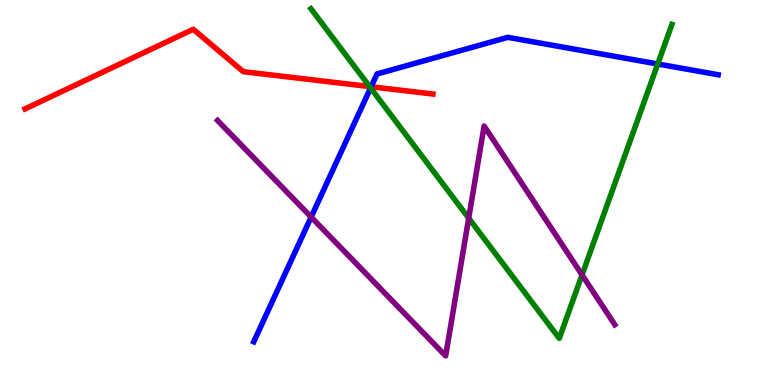[{'lines': ['blue', 'red'], 'intersections': [{'x': 4.79, 'y': 7.75}]}, {'lines': ['green', 'red'], 'intersections': [{'x': 4.77, 'y': 7.75}]}, {'lines': ['purple', 'red'], 'intersections': []}, {'lines': ['blue', 'green'], 'intersections': [{'x': 4.78, 'y': 7.72}, {'x': 8.49, 'y': 8.34}]}, {'lines': ['blue', 'purple'], 'intersections': [{'x': 4.01, 'y': 4.36}]}, {'lines': ['green', 'purple'], 'intersections': [{'x': 6.05, 'y': 4.33}, {'x': 7.51, 'y': 2.86}]}]